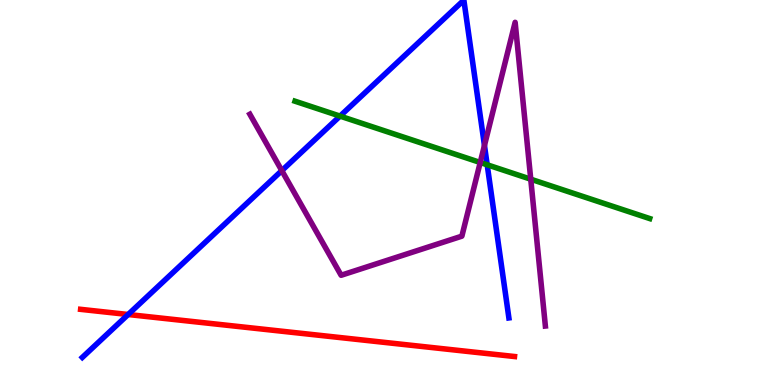[{'lines': ['blue', 'red'], 'intersections': [{'x': 1.65, 'y': 1.83}]}, {'lines': ['green', 'red'], 'intersections': []}, {'lines': ['purple', 'red'], 'intersections': []}, {'lines': ['blue', 'green'], 'intersections': [{'x': 4.39, 'y': 6.98}, {'x': 6.29, 'y': 5.72}]}, {'lines': ['blue', 'purple'], 'intersections': [{'x': 3.64, 'y': 5.57}, {'x': 6.25, 'y': 6.22}]}, {'lines': ['green', 'purple'], 'intersections': [{'x': 6.2, 'y': 5.78}, {'x': 6.85, 'y': 5.35}]}]